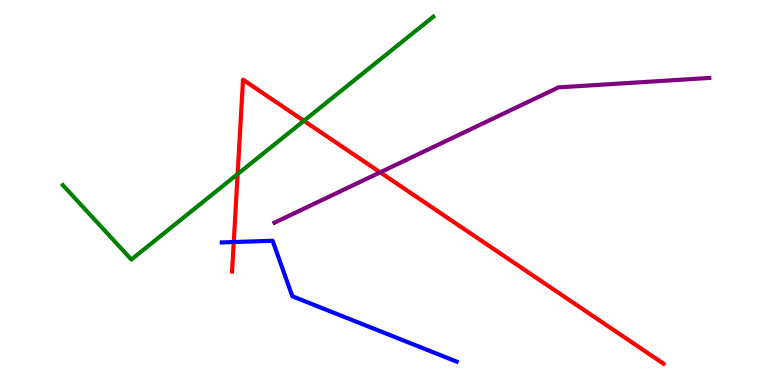[{'lines': ['blue', 'red'], 'intersections': [{'x': 3.02, 'y': 3.71}]}, {'lines': ['green', 'red'], 'intersections': [{'x': 3.07, 'y': 5.48}, {'x': 3.92, 'y': 6.86}]}, {'lines': ['purple', 'red'], 'intersections': [{'x': 4.91, 'y': 5.52}]}, {'lines': ['blue', 'green'], 'intersections': []}, {'lines': ['blue', 'purple'], 'intersections': []}, {'lines': ['green', 'purple'], 'intersections': []}]